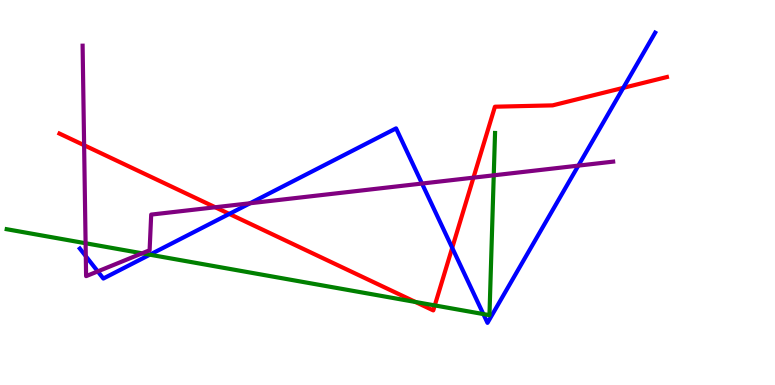[{'lines': ['blue', 'red'], 'intersections': [{'x': 2.96, 'y': 4.44}, {'x': 5.84, 'y': 3.56}, {'x': 8.04, 'y': 7.72}]}, {'lines': ['green', 'red'], 'intersections': [{'x': 5.36, 'y': 2.16}, {'x': 5.61, 'y': 2.07}]}, {'lines': ['purple', 'red'], 'intersections': [{'x': 1.09, 'y': 6.23}, {'x': 2.78, 'y': 4.62}, {'x': 6.11, 'y': 5.39}]}, {'lines': ['blue', 'green'], 'intersections': [{'x': 1.93, 'y': 3.38}, {'x': 6.24, 'y': 1.84}]}, {'lines': ['blue', 'purple'], 'intersections': [{'x': 1.11, 'y': 3.35}, {'x': 1.26, 'y': 2.95}, {'x': 3.23, 'y': 4.72}, {'x': 5.45, 'y': 5.23}, {'x': 7.46, 'y': 5.7}]}, {'lines': ['green', 'purple'], 'intersections': [{'x': 1.1, 'y': 3.68}, {'x': 1.83, 'y': 3.42}, {'x': 6.37, 'y': 5.45}]}]